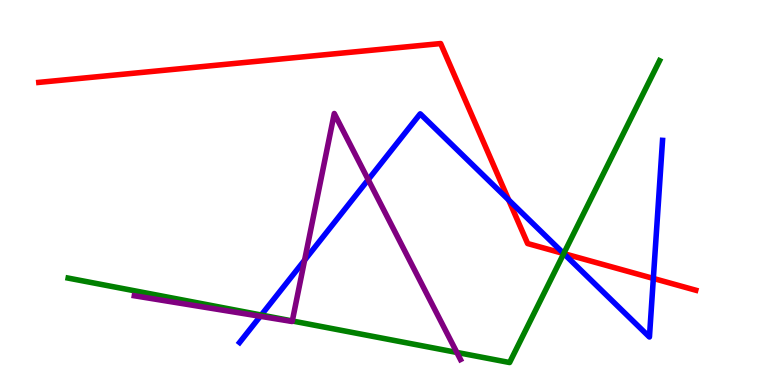[{'lines': ['blue', 'red'], 'intersections': [{'x': 6.56, 'y': 4.81}, {'x': 7.27, 'y': 3.41}, {'x': 8.43, 'y': 2.77}]}, {'lines': ['green', 'red'], 'intersections': [{'x': 7.27, 'y': 3.41}]}, {'lines': ['purple', 'red'], 'intersections': []}, {'lines': ['blue', 'green'], 'intersections': [{'x': 3.37, 'y': 1.82}, {'x': 7.27, 'y': 3.41}]}, {'lines': ['blue', 'purple'], 'intersections': [{'x': 3.36, 'y': 1.78}, {'x': 3.93, 'y': 3.24}, {'x': 4.75, 'y': 5.33}]}, {'lines': ['green', 'purple'], 'intersections': [{'x': 3.77, 'y': 1.66}, {'x': 5.89, 'y': 0.846}]}]